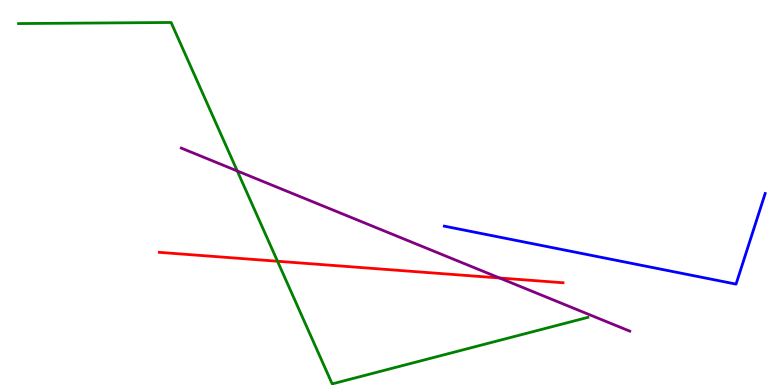[{'lines': ['blue', 'red'], 'intersections': []}, {'lines': ['green', 'red'], 'intersections': [{'x': 3.58, 'y': 3.21}]}, {'lines': ['purple', 'red'], 'intersections': [{'x': 6.45, 'y': 2.78}]}, {'lines': ['blue', 'green'], 'intersections': []}, {'lines': ['blue', 'purple'], 'intersections': []}, {'lines': ['green', 'purple'], 'intersections': [{'x': 3.06, 'y': 5.56}]}]